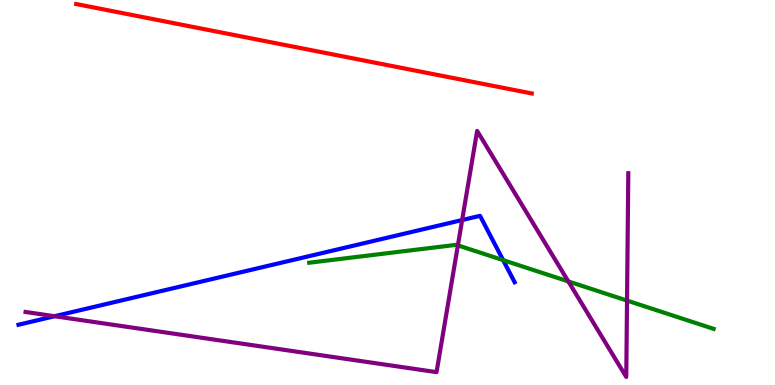[{'lines': ['blue', 'red'], 'intersections': []}, {'lines': ['green', 'red'], 'intersections': []}, {'lines': ['purple', 'red'], 'intersections': []}, {'lines': ['blue', 'green'], 'intersections': [{'x': 6.49, 'y': 3.24}]}, {'lines': ['blue', 'purple'], 'intersections': [{'x': 0.704, 'y': 1.79}, {'x': 5.96, 'y': 4.28}]}, {'lines': ['green', 'purple'], 'intersections': [{'x': 5.91, 'y': 3.63}, {'x': 7.33, 'y': 2.69}, {'x': 8.09, 'y': 2.19}]}]